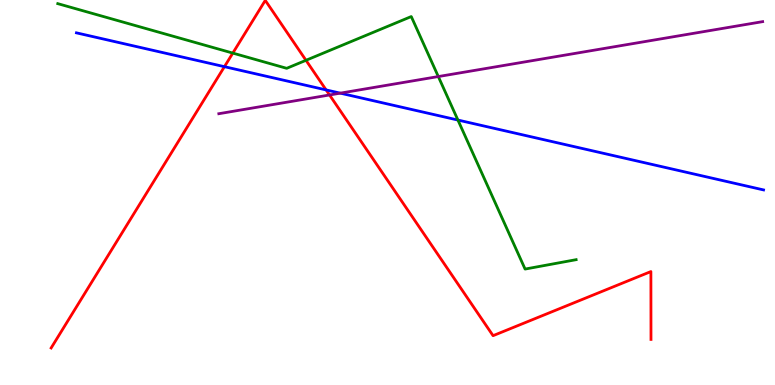[{'lines': ['blue', 'red'], 'intersections': [{'x': 2.9, 'y': 8.27}, {'x': 4.21, 'y': 7.66}]}, {'lines': ['green', 'red'], 'intersections': [{'x': 3.0, 'y': 8.62}, {'x': 3.95, 'y': 8.43}]}, {'lines': ['purple', 'red'], 'intersections': [{'x': 4.25, 'y': 7.53}]}, {'lines': ['blue', 'green'], 'intersections': [{'x': 5.91, 'y': 6.88}]}, {'lines': ['blue', 'purple'], 'intersections': [{'x': 4.39, 'y': 7.58}]}, {'lines': ['green', 'purple'], 'intersections': [{'x': 5.66, 'y': 8.01}]}]